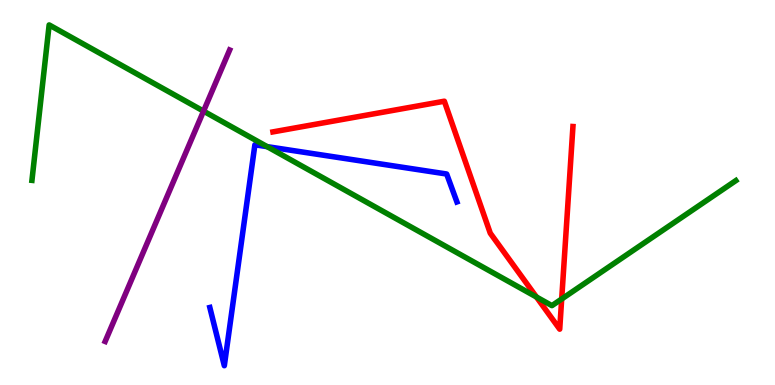[{'lines': ['blue', 'red'], 'intersections': []}, {'lines': ['green', 'red'], 'intersections': [{'x': 6.92, 'y': 2.29}, {'x': 7.25, 'y': 2.23}]}, {'lines': ['purple', 'red'], 'intersections': []}, {'lines': ['blue', 'green'], 'intersections': [{'x': 3.45, 'y': 6.19}]}, {'lines': ['blue', 'purple'], 'intersections': []}, {'lines': ['green', 'purple'], 'intersections': [{'x': 2.63, 'y': 7.11}]}]